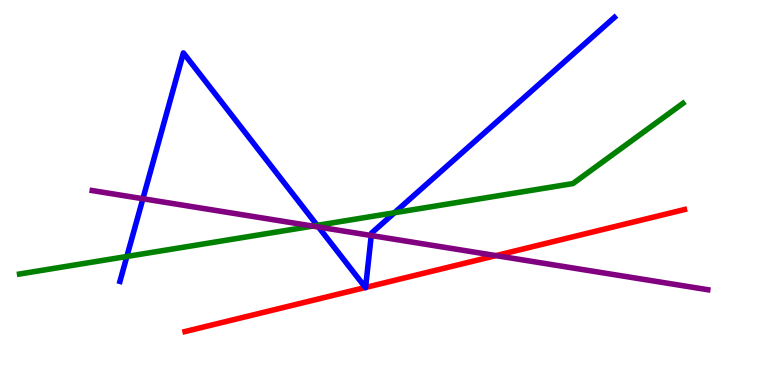[{'lines': ['blue', 'red'], 'intersections': [{'x': 4.71, 'y': 2.53}, {'x': 4.72, 'y': 2.53}]}, {'lines': ['green', 'red'], 'intersections': []}, {'lines': ['purple', 'red'], 'intersections': [{'x': 6.4, 'y': 3.36}]}, {'lines': ['blue', 'green'], 'intersections': [{'x': 1.64, 'y': 3.34}, {'x': 4.09, 'y': 4.15}, {'x': 5.09, 'y': 4.47}]}, {'lines': ['blue', 'purple'], 'intersections': [{'x': 1.84, 'y': 4.84}, {'x': 4.11, 'y': 4.1}, {'x': 4.79, 'y': 3.88}]}, {'lines': ['green', 'purple'], 'intersections': [{'x': 4.04, 'y': 4.13}]}]